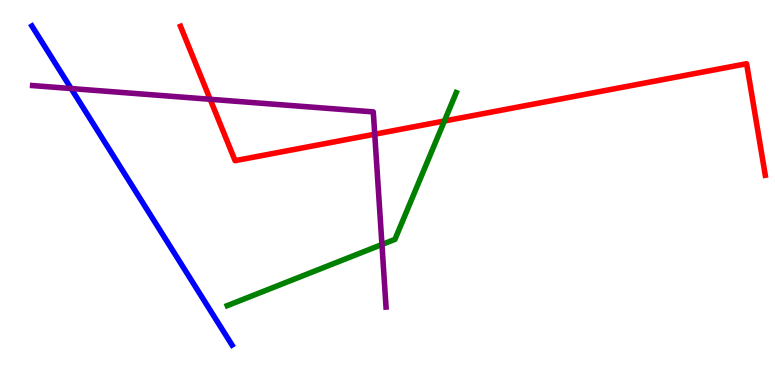[{'lines': ['blue', 'red'], 'intersections': []}, {'lines': ['green', 'red'], 'intersections': [{'x': 5.73, 'y': 6.86}]}, {'lines': ['purple', 'red'], 'intersections': [{'x': 2.71, 'y': 7.42}, {'x': 4.84, 'y': 6.51}]}, {'lines': ['blue', 'green'], 'intersections': []}, {'lines': ['blue', 'purple'], 'intersections': [{'x': 0.918, 'y': 7.7}]}, {'lines': ['green', 'purple'], 'intersections': [{'x': 4.93, 'y': 3.65}]}]